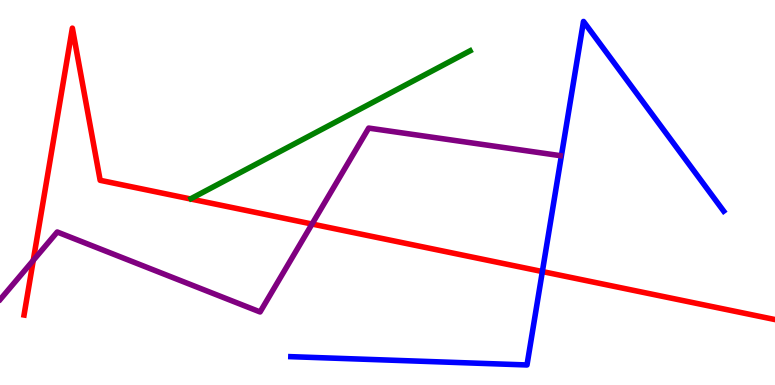[{'lines': ['blue', 'red'], 'intersections': [{'x': 7.0, 'y': 2.95}]}, {'lines': ['green', 'red'], 'intersections': []}, {'lines': ['purple', 'red'], 'intersections': [{'x': 0.429, 'y': 3.24}, {'x': 4.03, 'y': 4.18}]}, {'lines': ['blue', 'green'], 'intersections': []}, {'lines': ['blue', 'purple'], 'intersections': []}, {'lines': ['green', 'purple'], 'intersections': []}]